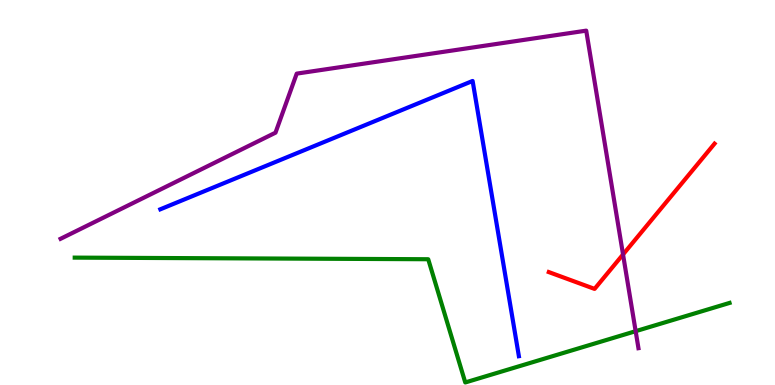[{'lines': ['blue', 'red'], 'intersections': []}, {'lines': ['green', 'red'], 'intersections': []}, {'lines': ['purple', 'red'], 'intersections': [{'x': 8.04, 'y': 3.39}]}, {'lines': ['blue', 'green'], 'intersections': []}, {'lines': ['blue', 'purple'], 'intersections': []}, {'lines': ['green', 'purple'], 'intersections': [{'x': 8.2, 'y': 1.4}]}]